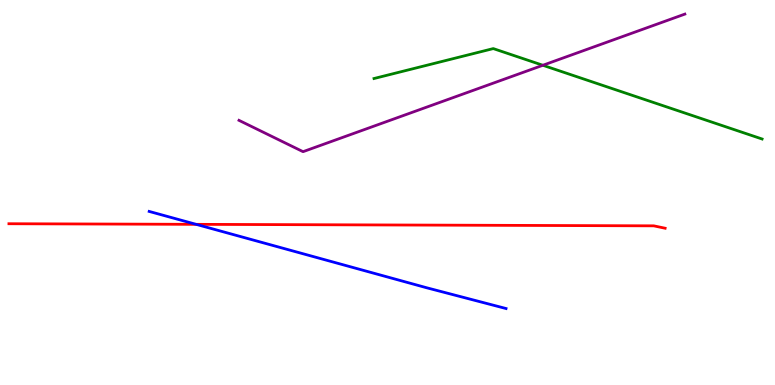[{'lines': ['blue', 'red'], 'intersections': [{'x': 2.53, 'y': 4.17}]}, {'lines': ['green', 'red'], 'intersections': []}, {'lines': ['purple', 'red'], 'intersections': []}, {'lines': ['blue', 'green'], 'intersections': []}, {'lines': ['blue', 'purple'], 'intersections': []}, {'lines': ['green', 'purple'], 'intersections': [{'x': 7.0, 'y': 8.3}]}]